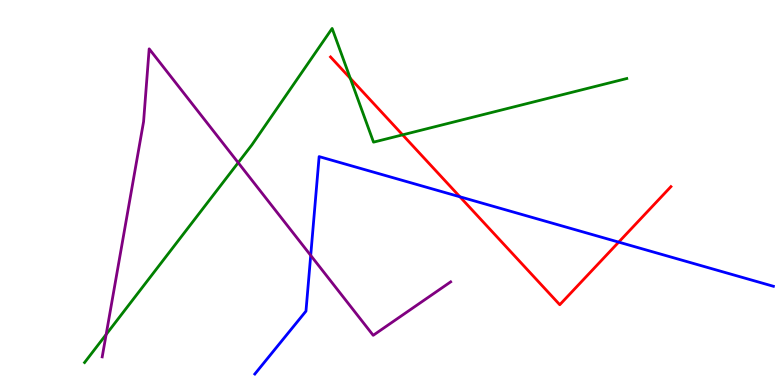[{'lines': ['blue', 'red'], 'intersections': [{'x': 5.93, 'y': 4.89}, {'x': 7.98, 'y': 3.71}]}, {'lines': ['green', 'red'], 'intersections': [{'x': 4.52, 'y': 7.97}, {'x': 5.19, 'y': 6.5}]}, {'lines': ['purple', 'red'], 'intersections': []}, {'lines': ['blue', 'green'], 'intersections': []}, {'lines': ['blue', 'purple'], 'intersections': [{'x': 4.01, 'y': 3.37}]}, {'lines': ['green', 'purple'], 'intersections': [{'x': 1.37, 'y': 1.31}, {'x': 3.07, 'y': 5.77}]}]